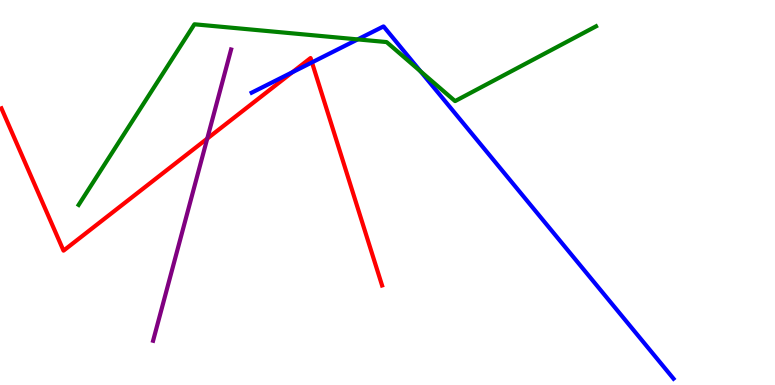[{'lines': ['blue', 'red'], 'intersections': [{'x': 3.77, 'y': 8.12}, {'x': 4.03, 'y': 8.38}]}, {'lines': ['green', 'red'], 'intersections': []}, {'lines': ['purple', 'red'], 'intersections': [{'x': 2.67, 'y': 6.4}]}, {'lines': ['blue', 'green'], 'intersections': [{'x': 4.62, 'y': 8.98}, {'x': 5.43, 'y': 8.15}]}, {'lines': ['blue', 'purple'], 'intersections': []}, {'lines': ['green', 'purple'], 'intersections': []}]